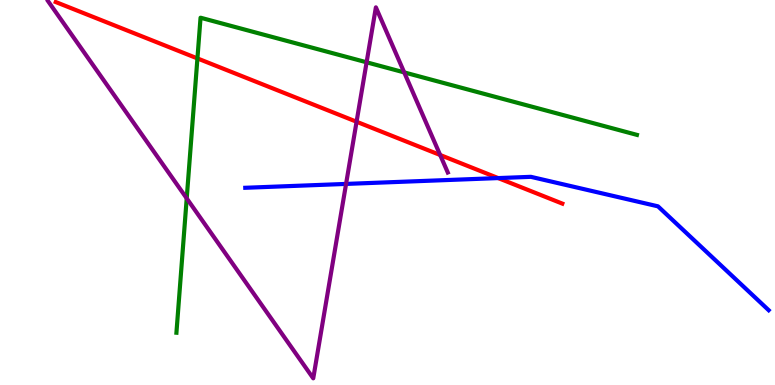[{'lines': ['blue', 'red'], 'intersections': [{'x': 6.43, 'y': 5.37}]}, {'lines': ['green', 'red'], 'intersections': [{'x': 2.55, 'y': 8.48}]}, {'lines': ['purple', 'red'], 'intersections': [{'x': 4.6, 'y': 6.84}, {'x': 5.68, 'y': 5.97}]}, {'lines': ['blue', 'green'], 'intersections': []}, {'lines': ['blue', 'purple'], 'intersections': [{'x': 4.47, 'y': 5.22}]}, {'lines': ['green', 'purple'], 'intersections': [{'x': 2.41, 'y': 4.85}, {'x': 4.73, 'y': 8.38}, {'x': 5.22, 'y': 8.12}]}]